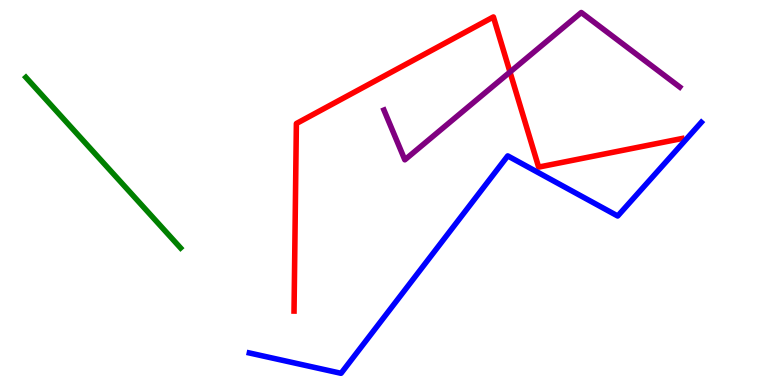[{'lines': ['blue', 'red'], 'intersections': []}, {'lines': ['green', 'red'], 'intersections': []}, {'lines': ['purple', 'red'], 'intersections': [{'x': 6.58, 'y': 8.13}]}, {'lines': ['blue', 'green'], 'intersections': []}, {'lines': ['blue', 'purple'], 'intersections': []}, {'lines': ['green', 'purple'], 'intersections': []}]